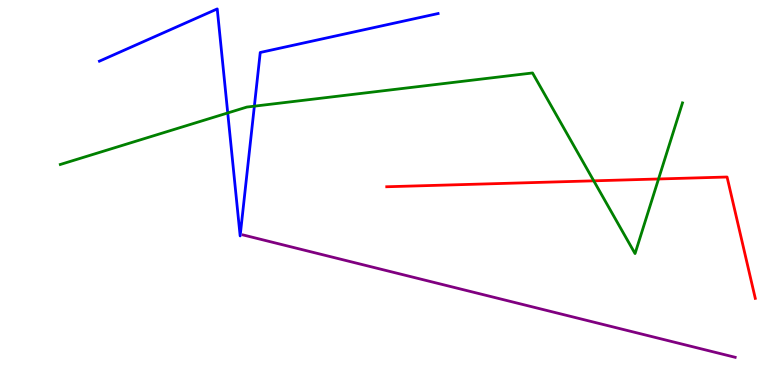[{'lines': ['blue', 'red'], 'intersections': []}, {'lines': ['green', 'red'], 'intersections': [{'x': 7.66, 'y': 5.3}, {'x': 8.5, 'y': 5.35}]}, {'lines': ['purple', 'red'], 'intersections': []}, {'lines': ['blue', 'green'], 'intersections': [{'x': 2.94, 'y': 7.07}, {'x': 3.28, 'y': 7.24}]}, {'lines': ['blue', 'purple'], 'intersections': []}, {'lines': ['green', 'purple'], 'intersections': []}]